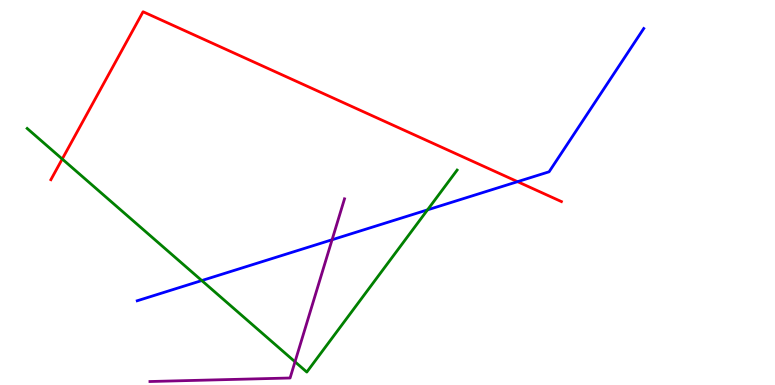[{'lines': ['blue', 'red'], 'intersections': [{'x': 6.68, 'y': 5.28}]}, {'lines': ['green', 'red'], 'intersections': [{'x': 0.803, 'y': 5.87}]}, {'lines': ['purple', 'red'], 'intersections': []}, {'lines': ['blue', 'green'], 'intersections': [{'x': 2.6, 'y': 2.71}, {'x': 5.52, 'y': 4.55}]}, {'lines': ['blue', 'purple'], 'intersections': [{'x': 4.28, 'y': 3.77}]}, {'lines': ['green', 'purple'], 'intersections': [{'x': 3.81, 'y': 0.603}]}]